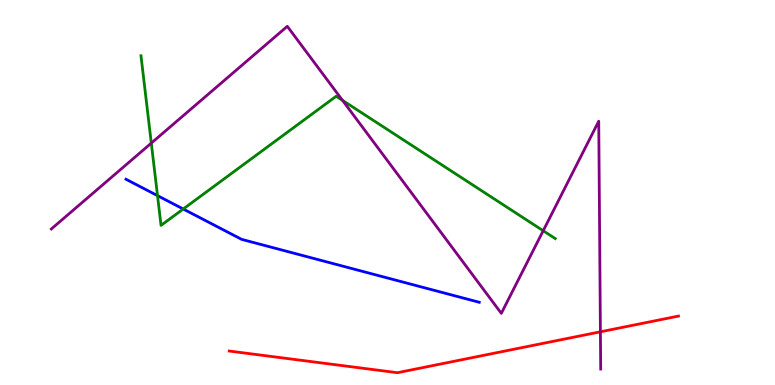[{'lines': ['blue', 'red'], 'intersections': []}, {'lines': ['green', 'red'], 'intersections': []}, {'lines': ['purple', 'red'], 'intersections': [{'x': 7.75, 'y': 1.38}]}, {'lines': ['blue', 'green'], 'intersections': [{'x': 2.03, 'y': 4.92}, {'x': 2.36, 'y': 4.57}]}, {'lines': ['blue', 'purple'], 'intersections': []}, {'lines': ['green', 'purple'], 'intersections': [{'x': 1.95, 'y': 6.28}, {'x': 4.42, 'y': 7.39}, {'x': 7.01, 'y': 4.01}]}]